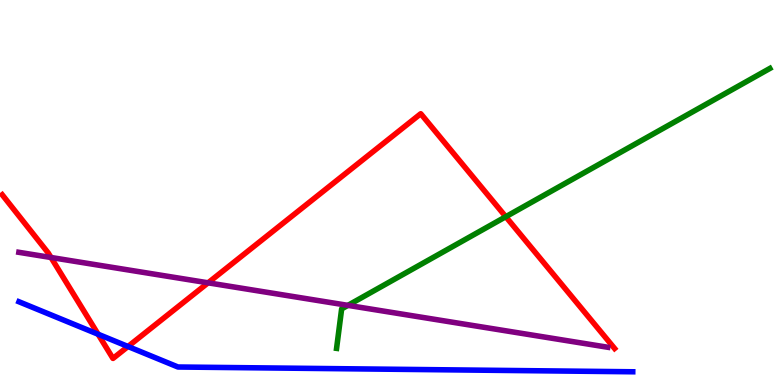[{'lines': ['blue', 'red'], 'intersections': [{'x': 1.27, 'y': 1.32}, {'x': 1.65, 'y': 1.0}]}, {'lines': ['green', 'red'], 'intersections': [{'x': 6.53, 'y': 4.37}]}, {'lines': ['purple', 'red'], 'intersections': [{'x': 0.658, 'y': 3.31}, {'x': 2.68, 'y': 2.65}]}, {'lines': ['blue', 'green'], 'intersections': []}, {'lines': ['blue', 'purple'], 'intersections': []}, {'lines': ['green', 'purple'], 'intersections': [{'x': 4.49, 'y': 2.07}]}]